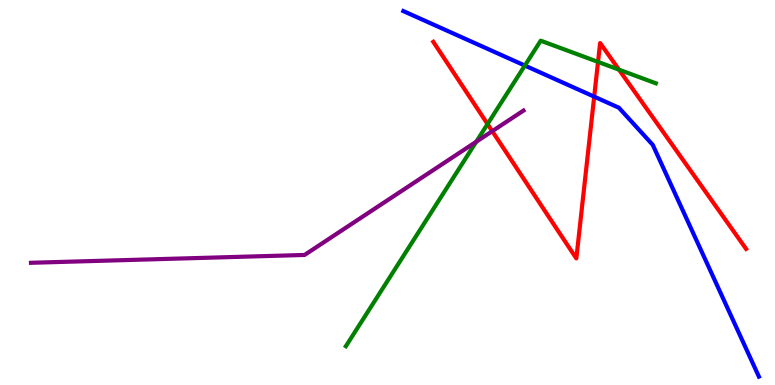[{'lines': ['blue', 'red'], 'intersections': [{'x': 7.67, 'y': 7.49}]}, {'lines': ['green', 'red'], 'intersections': [{'x': 6.29, 'y': 6.78}, {'x': 7.72, 'y': 8.39}, {'x': 7.99, 'y': 8.19}]}, {'lines': ['purple', 'red'], 'intersections': [{'x': 6.35, 'y': 6.59}]}, {'lines': ['blue', 'green'], 'intersections': [{'x': 6.77, 'y': 8.3}]}, {'lines': ['blue', 'purple'], 'intersections': []}, {'lines': ['green', 'purple'], 'intersections': [{'x': 6.15, 'y': 6.32}]}]